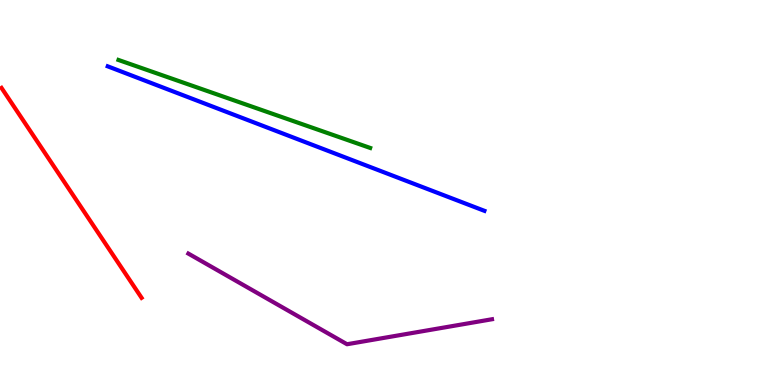[{'lines': ['blue', 'red'], 'intersections': []}, {'lines': ['green', 'red'], 'intersections': []}, {'lines': ['purple', 'red'], 'intersections': []}, {'lines': ['blue', 'green'], 'intersections': []}, {'lines': ['blue', 'purple'], 'intersections': []}, {'lines': ['green', 'purple'], 'intersections': []}]